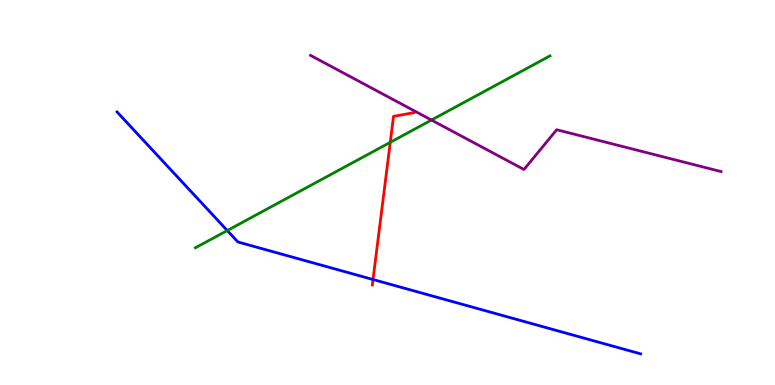[{'lines': ['blue', 'red'], 'intersections': [{'x': 4.81, 'y': 2.74}]}, {'lines': ['green', 'red'], 'intersections': [{'x': 5.04, 'y': 6.3}]}, {'lines': ['purple', 'red'], 'intersections': []}, {'lines': ['blue', 'green'], 'intersections': [{'x': 2.93, 'y': 4.01}]}, {'lines': ['blue', 'purple'], 'intersections': []}, {'lines': ['green', 'purple'], 'intersections': [{'x': 5.57, 'y': 6.88}]}]